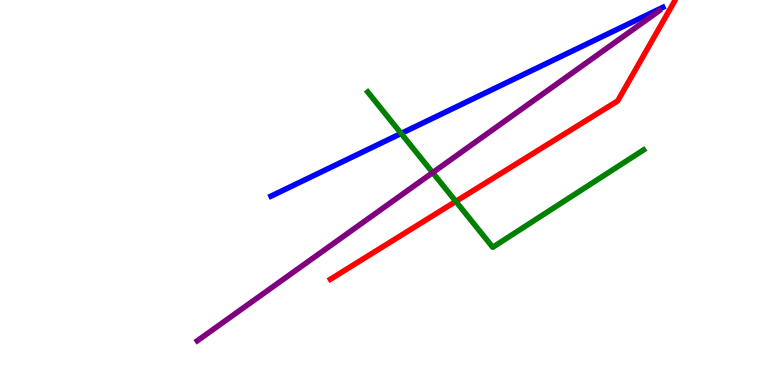[{'lines': ['blue', 'red'], 'intersections': []}, {'lines': ['green', 'red'], 'intersections': [{'x': 5.88, 'y': 4.77}]}, {'lines': ['purple', 'red'], 'intersections': []}, {'lines': ['blue', 'green'], 'intersections': [{'x': 5.18, 'y': 6.53}]}, {'lines': ['blue', 'purple'], 'intersections': []}, {'lines': ['green', 'purple'], 'intersections': [{'x': 5.58, 'y': 5.52}]}]